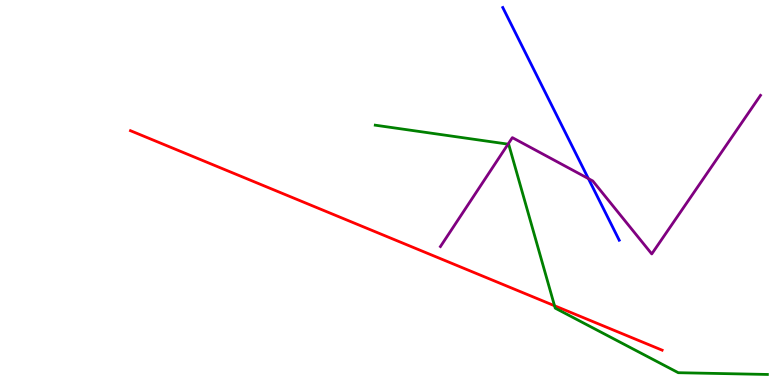[{'lines': ['blue', 'red'], 'intersections': []}, {'lines': ['green', 'red'], 'intersections': [{'x': 7.16, 'y': 2.06}]}, {'lines': ['purple', 'red'], 'intersections': []}, {'lines': ['blue', 'green'], 'intersections': []}, {'lines': ['blue', 'purple'], 'intersections': [{'x': 7.59, 'y': 5.36}]}, {'lines': ['green', 'purple'], 'intersections': [{'x': 6.56, 'y': 6.26}]}]